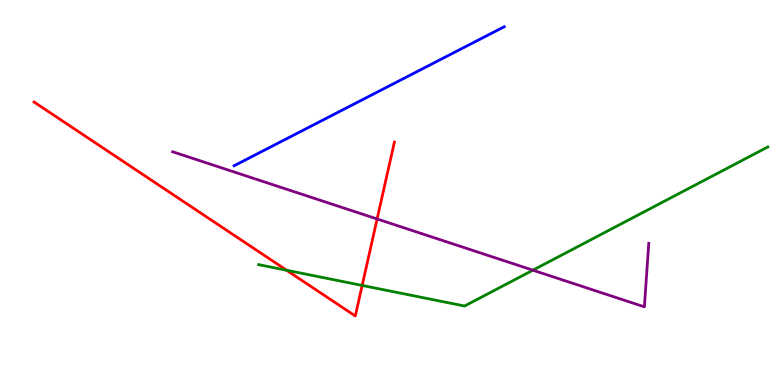[{'lines': ['blue', 'red'], 'intersections': []}, {'lines': ['green', 'red'], 'intersections': [{'x': 3.7, 'y': 2.98}, {'x': 4.67, 'y': 2.59}]}, {'lines': ['purple', 'red'], 'intersections': [{'x': 4.87, 'y': 4.31}]}, {'lines': ['blue', 'green'], 'intersections': []}, {'lines': ['blue', 'purple'], 'intersections': []}, {'lines': ['green', 'purple'], 'intersections': [{'x': 6.88, 'y': 2.98}]}]